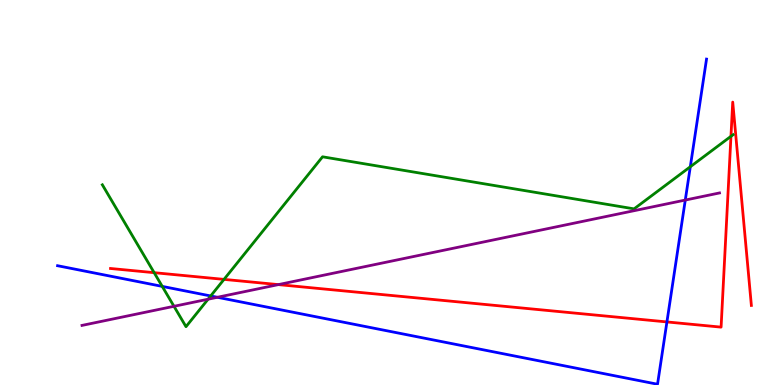[{'lines': ['blue', 'red'], 'intersections': [{'x': 8.61, 'y': 1.64}]}, {'lines': ['green', 'red'], 'intersections': [{'x': 1.99, 'y': 2.92}, {'x': 2.89, 'y': 2.74}, {'x': 9.43, 'y': 6.46}]}, {'lines': ['purple', 'red'], 'intersections': [{'x': 3.59, 'y': 2.61}]}, {'lines': ['blue', 'green'], 'intersections': [{'x': 2.09, 'y': 2.56}, {'x': 2.72, 'y': 2.31}, {'x': 8.91, 'y': 5.67}]}, {'lines': ['blue', 'purple'], 'intersections': [{'x': 2.8, 'y': 2.28}, {'x': 8.84, 'y': 4.8}]}, {'lines': ['green', 'purple'], 'intersections': [{'x': 2.24, 'y': 2.04}, {'x': 2.68, 'y': 2.23}]}]